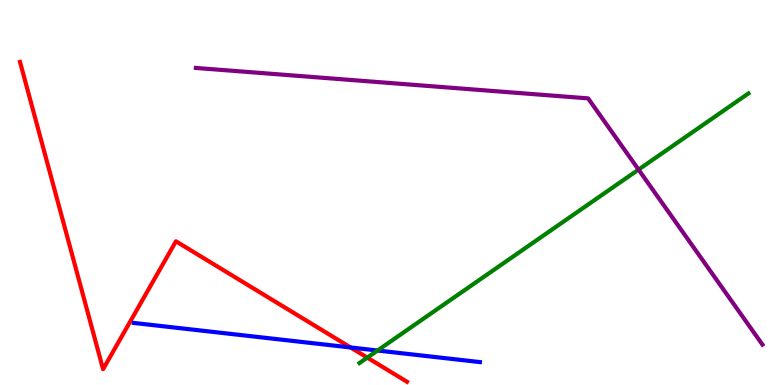[{'lines': ['blue', 'red'], 'intersections': [{'x': 4.52, 'y': 0.975}]}, {'lines': ['green', 'red'], 'intersections': [{'x': 4.74, 'y': 0.711}]}, {'lines': ['purple', 'red'], 'intersections': []}, {'lines': ['blue', 'green'], 'intersections': [{'x': 4.87, 'y': 0.896}]}, {'lines': ['blue', 'purple'], 'intersections': []}, {'lines': ['green', 'purple'], 'intersections': [{'x': 8.24, 'y': 5.59}]}]